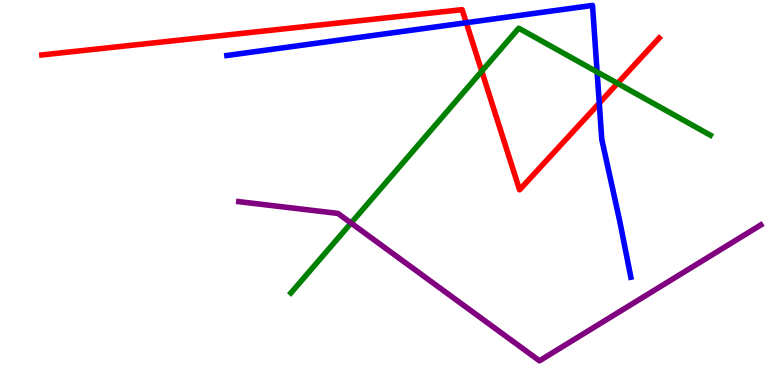[{'lines': ['blue', 'red'], 'intersections': [{'x': 6.02, 'y': 9.41}, {'x': 7.73, 'y': 7.32}]}, {'lines': ['green', 'red'], 'intersections': [{'x': 6.22, 'y': 8.15}, {'x': 7.97, 'y': 7.84}]}, {'lines': ['purple', 'red'], 'intersections': []}, {'lines': ['blue', 'green'], 'intersections': [{'x': 7.7, 'y': 8.13}]}, {'lines': ['blue', 'purple'], 'intersections': []}, {'lines': ['green', 'purple'], 'intersections': [{'x': 4.53, 'y': 4.21}]}]